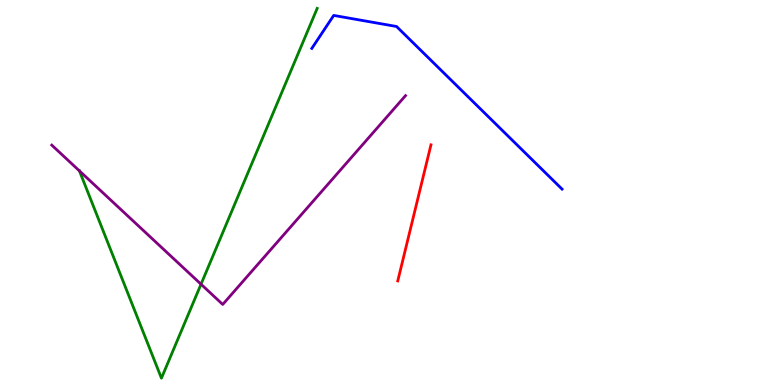[{'lines': ['blue', 'red'], 'intersections': []}, {'lines': ['green', 'red'], 'intersections': []}, {'lines': ['purple', 'red'], 'intersections': []}, {'lines': ['blue', 'green'], 'intersections': []}, {'lines': ['blue', 'purple'], 'intersections': []}, {'lines': ['green', 'purple'], 'intersections': [{'x': 1.02, 'y': 5.56}, {'x': 2.59, 'y': 2.62}]}]